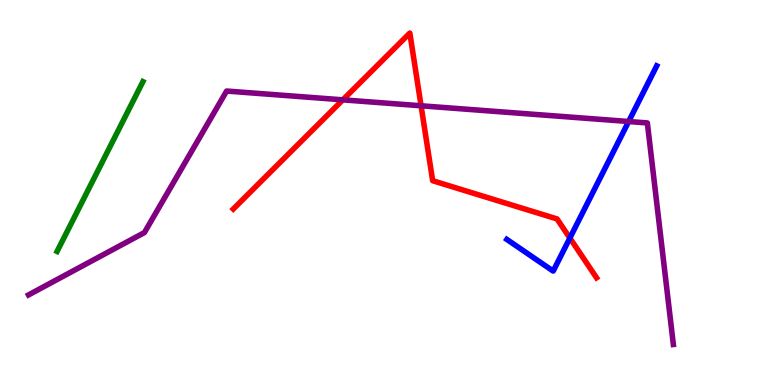[{'lines': ['blue', 'red'], 'intersections': [{'x': 7.35, 'y': 3.82}]}, {'lines': ['green', 'red'], 'intersections': []}, {'lines': ['purple', 'red'], 'intersections': [{'x': 4.42, 'y': 7.41}, {'x': 5.43, 'y': 7.25}]}, {'lines': ['blue', 'green'], 'intersections': []}, {'lines': ['blue', 'purple'], 'intersections': [{'x': 8.11, 'y': 6.84}]}, {'lines': ['green', 'purple'], 'intersections': []}]